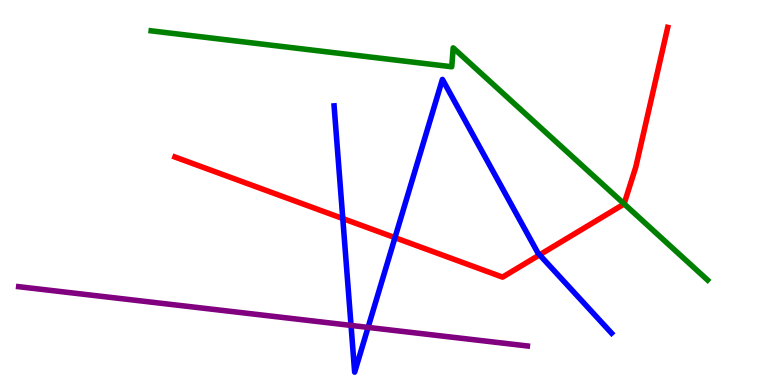[{'lines': ['blue', 'red'], 'intersections': [{'x': 4.42, 'y': 4.32}, {'x': 5.1, 'y': 3.83}, {'x': 6.96, 'y': 3.38}]}, {'lines': ['green', 'red'], 'intersections': [{'x': 8.05, 'y': 4.7}]}, {'lines': ['purple', 'red'], 'intersections': []}, {'lines': ['blue', 'green'], 'intersections': []}, {'lines': ['blue', 'purple'], 'intersections': [{'x': 4.53, 'y': 1.55}, {'x': 4.75, 'y': 1.5}]}, {'lines': ['green', 'purple'], 'intersections': []}]